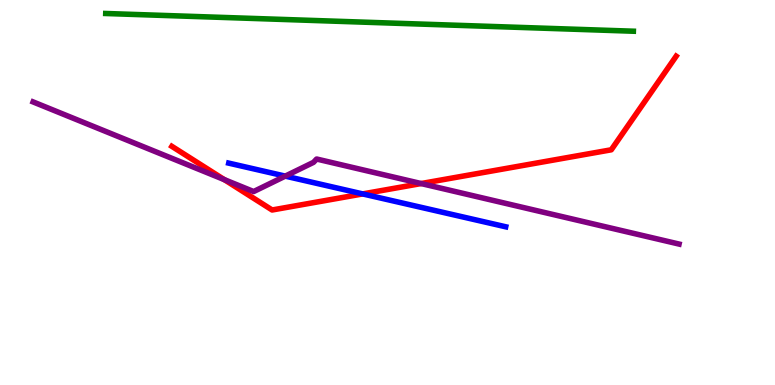[{'lines': ['blue', 'red'], 'intersections': [{'x': 4.68, 'y': 4.96}]}, {'lines': ['green', 'red'], 'intersections': []}, {'lines': ['purple', 'red'], 'intersections': [{'x': 2.89, 'y': 5.33}, {'x': 5.43, 'y': 5.23}]}, {'lines': ['blue', 'green'], 'intersections': []}, {'lines': ['blue', 'purple'], 'intersections': [{'x': 3.68, 'y': 5.43}]}, {'lines': ['green', 'purple'], 'intersections': []}]